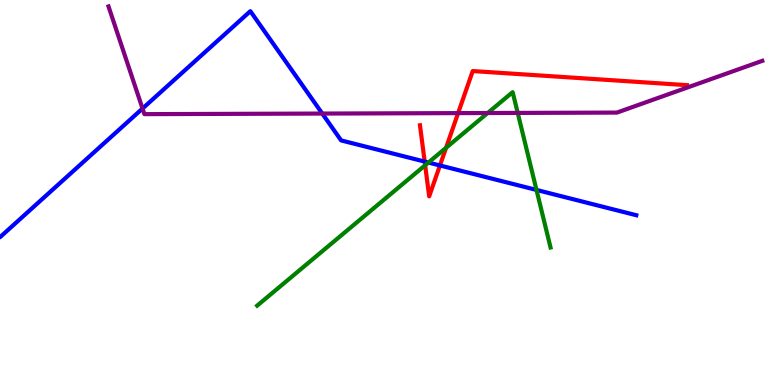[{'lines': ['blue', 'red'], 'intersections': [{'x': 5.48, 'y': 5.8}, {'x': 5.68, 'y': 5.7}]}, {'lines': ['green', 'red'], 'intersections': [{'x': 5.49, 'y': 5.71}, {'x': 5.76, 'y': 6.16}]}, {'lines': ['purple', 'red'], 'intersections': [{'x': 5.91, 'y': 7.06}]}, {'lines': ['blue', 'green'], 'intersections': [{'x': 5.53, 'y': 5.78}, {'x': 6.92, 'y': 5.07}]}, {'lines': ['blue', 'purple'], 'intersections': [{'x': 1.84, 'y': 7.18}, {'x': 4.16, 'y': 7.05}]}, {'lines': ['green', 'purple'], 'intersections': [{'x': 6.29, 'y': 7.06}, {'x': 6.68, 'y': 7.07}]}]